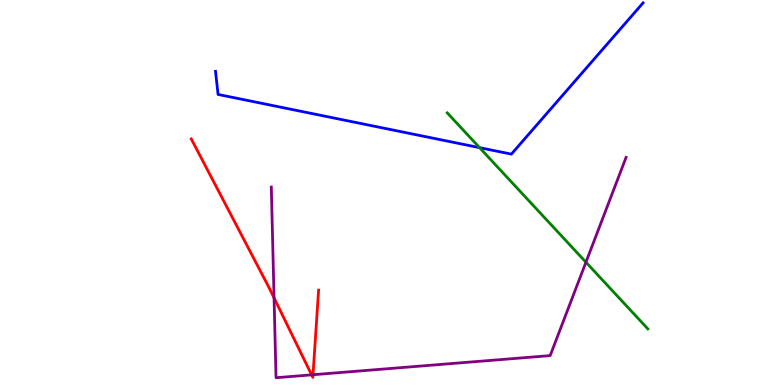[{'lines': ['blue', 'red'], 'intersections': []}, {'lines': ['green', 'red'], 'intersections': []}, {'lines': ['purple', 'red'], 'intersections': [{'x': 3.54, 'y': 2.26}, {'x': 4.02, 'y': 0.264}, {'x': 4.04, 'y': 0.267}]}, {'lines': ['blue', 'green'], 'intersections': [{'x': 6.19, 'y': 6.16}]}, {'lines': ['blue', 'purple'], 'intersections': []}, {'lines': ['green', 'purple'], 'intersections': [{'x': 7.56, 'y': 3.19}]}]